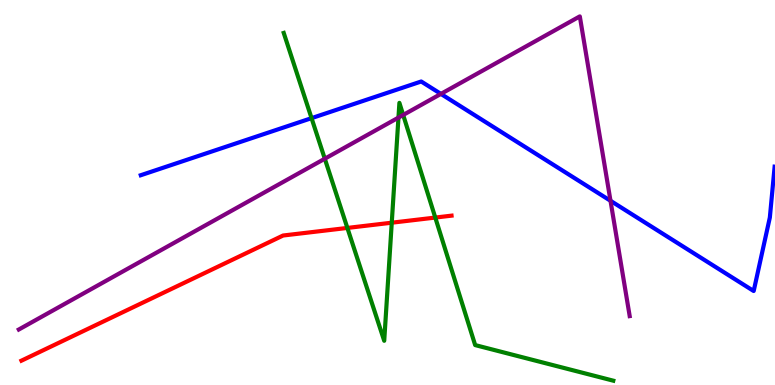[{'lines': ['blue', 'red'], 'intersections': []}, {'lines': ['green', 'red'], 'intersections': [{'x': 4.48, 'y': 4.08}, {'x': 5.05, 'y': 4.22}, {'x': 5.62, 'y': 4.35}]}, {'lines': ['purple', 'red'], 'intersections': []}, {'lines': ['blue', 'green'], 'intersections': [{'x': 4.02, 'y': 6.93}]}, {'lines': ['blue', 'purple'], 'intersections': [{'x': 5.69, 'y': 7.56}, {'x': 7.88, 'y': 4.78}]}, {'lines': ['green', 'purple'], 'intersections': [{'x': 4.19, 'y': 5.88}, {'x': 5.14, 'y': 6.95}, {'x': 5.2, 'y': 7.01}]}]